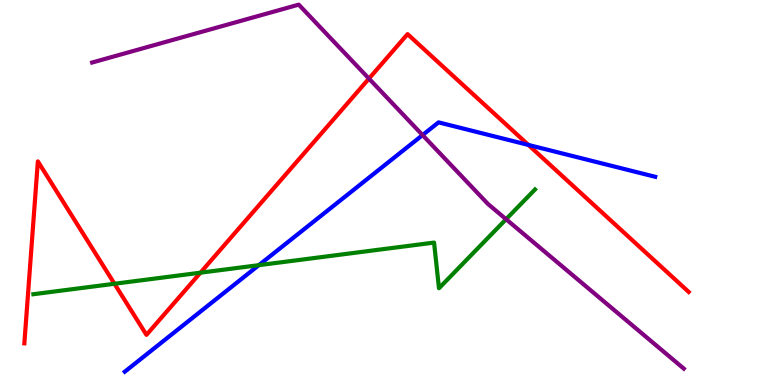[{'lines': ['blue', 'red'], 'intersections': [{'x': 6.82, 'y': 6.24}]}, {'lines': ['green', 'red'], 'intersections': [{'x': 1.48, 'y': 2.63}, {'x': 2.59, 'y': 2.92}]}, {'lines': ['purple', 'red'], 'intersections': [{'x': 4.76, 'y': 7.96}]}, {'lines': ['blue', 'green'], 'intersections': [{'x': 3.34, 'y': 3.11}]}, {'lines': ['blue', 'purple'], 'intersections': [{'x': 5.45, 'y': 6.49}]}, {'lines': ['green', 'purple'], 'intersections': [{'x': 6.53, 'y': 4.31}]}]